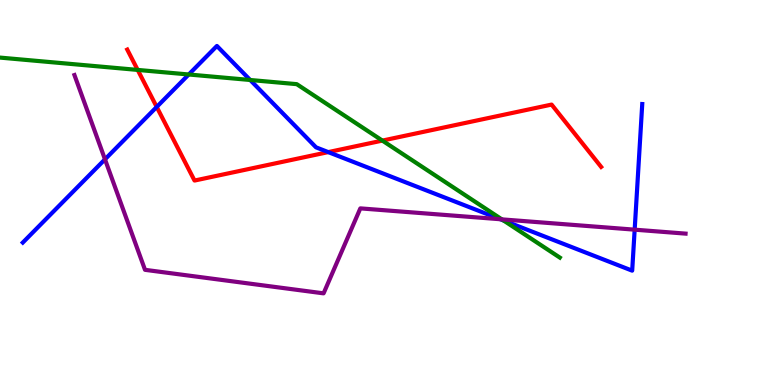[{'lines': ['blue', 'red'], 'intersections': [{'x': 2.02, 'y': 7.22}, {'x': 4.24, 'y': 6.05}]}, {'lines': ['green', 'red'], 'intersections': [{'x': 1.78, 'y': 8.18}, {'x': 4.93, 'y': 6.35}]}, {'lines': ['purple', 'red'], 'intersections': []}, {'lines': ['blue', 'green'], 'intersections': [{'x': 2.44, 'y': 8.07}, {'x': 3.23, 'y': 7.92}, {'x': 6.5, 'y': 4.27}]}, {'lines': ['blue', 'purple'], 'intersections': [{'x': 1.35, 'y': 5.86}, {'x': 6.46, 'y': 4.31}, {'x': 8.19, 'y': 4.03}]}, {'lines': ['green', 'purple'], 'intersections': [{'x': 6.48, 'y': 4.3}]}]